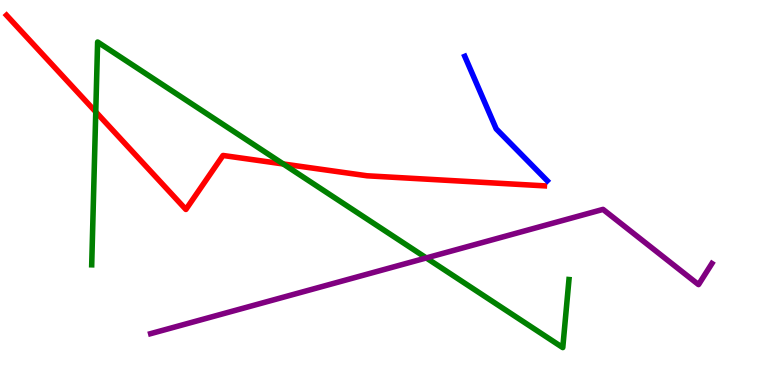[{'lines': ['blue', 'red'], 'intersections': []}, {'lines': ['green', 'red'], 'intersections': [{'x': 1.24, 'y': 7.09}, {'x': 3.65, 'y': 5.74}]}, {'lines': ['purple', 'red'], 'intersections': []}, {'lines': ['blue', 'green'], 'intersections': []}, {'lines': ['blue', 'purple'], 'intersections': []}, {'lines': ['green', 'purple'], 'intersections': [{'x': 5.5, 'y': 3.3}]}]